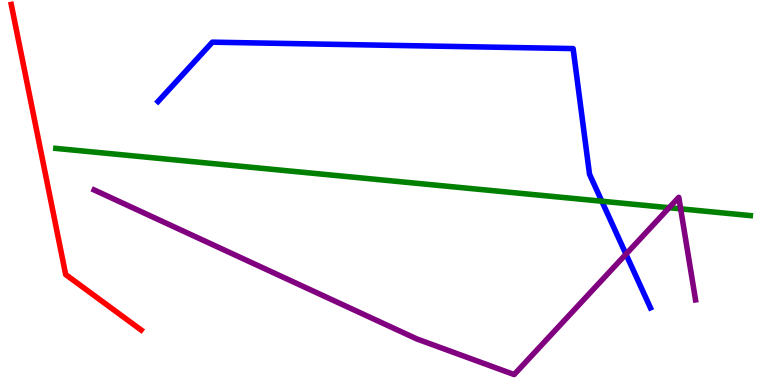[{'lines': ['blue', 'red'], 'intersections': []}, {'lines': ['green', 'red'], 'intersections': []}, {'lines': ['purple', 'red'], 'intersections': []}, {'lines': ['blue', 'green'], 'intersections': [{'x': 7.77, 'y': 4.77}]}, {'lines': ['blue', 'purple'], 'intersections': [{'x': 8.08, 'y': 3.4}]}, {'lines': ['green', 'purple'], 'intersections': [{'x': 8.63, 'y': 4.6}, {'x': 8.78, 'y': 4.58}]}]